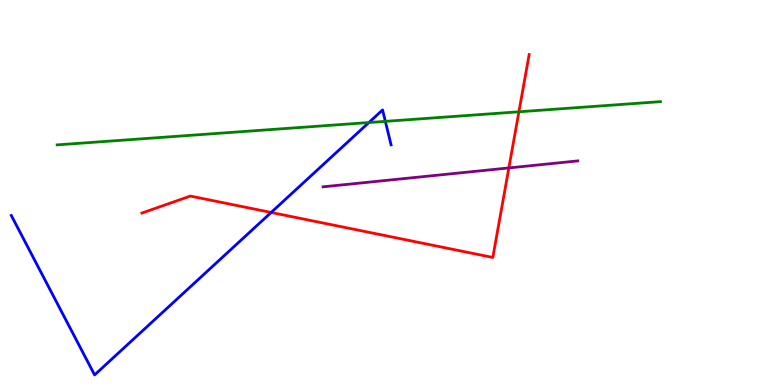[{'lines': ['blue', 'red'], 'intersections': [{'x': 3.5, 'y': 4.48}]}, {'lines': ['green', 'red'], 'intersections': [{'x': 6.7, 'y': 7.1}]}, {'lines': ['purple', 'red'], 'intersections': [{'x': 6.57, 'y': 5.64}]}, {'lines': ['blue', 'green'], 'intersections': [{'x': 4.76, 'y': 6.82}, {'x': 4.97, 'y': 6.85}]}, {'lines': ['blue', 'purple'], 'intersections': []}, {'lines': ['green', 'purple'], 'intersections': []}]